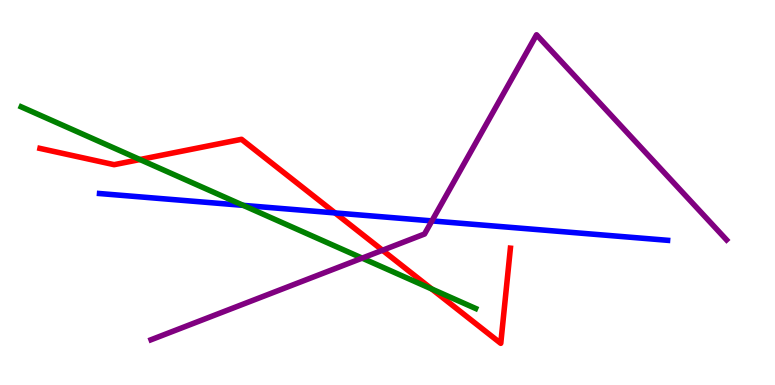[{'lines': ['blue', 'red'], 'intersections': [{'x': 4.32, 'y': 4.47}]}, {'lines': ['green', 'red'], 'intersections': [{'x': 1.81, 'y': 5.86}, {'x': 5.57, 'y': 2.49}]}, {'lines': ['purple', 'red'], 'intersections': [{'x': 4.94, 'y': 3.5}]}, {'lines': ['blue', 'green'], 'intersections': [{'x': 3.14, 'y': 4.67}]}, {'lines': ['blue', 'purple'], 'intersections': [{'x': 5.57, 'y': 4.26}]}, {'lines': ['green', 'purple'], 'intersections': [{'x': 4.67, 'y': 3.3}]}]